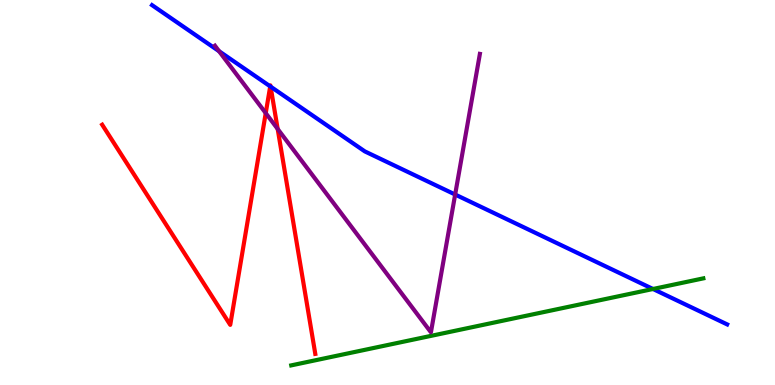[{'lines': ['blue', 'red'], 'intersections': [{'x': 3.49, 'y': 7.76}, {'x': 3.49, 'y': 7.75}]}, {'lines': ['green', 'red'], 'intersections': []}, {'lines': ['purple', 'red'], 'intersections': [{'x': 3.43, 'y': 7.06}, {'x': 3.58, 'y': 6.65}]}, {'lines': ['blue', 'green'], 'intersections': [{'x': 8.43, 'y': 2.49}]}, {'lines': ['blue', 'purple'], 'intersections': [{'x': 2.83, 'y': 8.67}, {'x': 5.87, 'y': 4.95}]}, {'lines': ['green', 'purple'], 'intersections': []}]